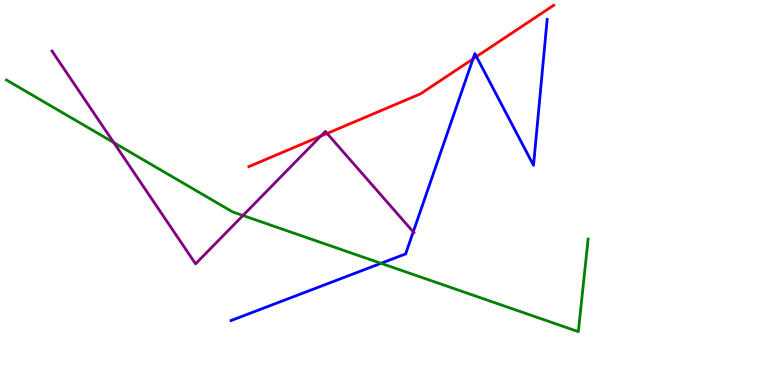[{'lines': ['blue', 'red'], 'intersections': [{'x': 6.1, 'y': 8.47}, {'x': 6.15, 'y': 8.53}]}, {'lines': ['green', 'red'], 'intersections': []}, {'lines': ['purple', 'red'], 'intersections': [{'x': 4.14, 'y': 6.46}, {'x': 4.22, 'y': 6.53}]}, {'lines': ['blue', 'green'], 'intersections': [{'x': 4.92, 'y': 3.16}]}, {'lines': ['blue', 'purple'], 'intersections': [{'x': 5.33, 'y': 3.98}]}, {'lines': ['green', 'purple'], 'intersections': [{'x': 1.47, 'y': 6.3}, {'x': 3.13, 'y': 4.4}]}]